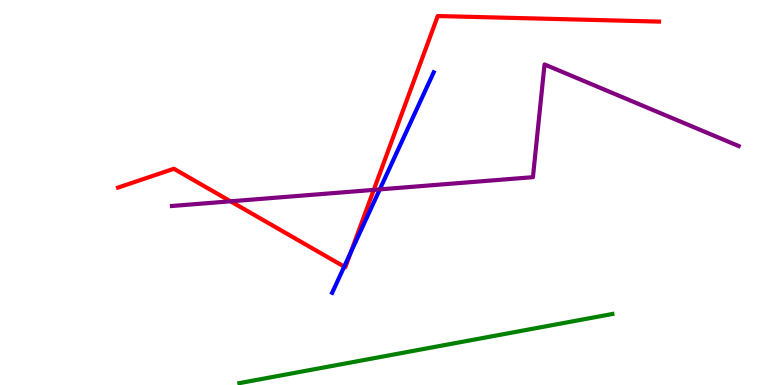[{'lines': ['blue', 'red'], 'intersections': [{'x': 4.44, 'y': 3.07}, {'x': 4.53, 'y': 3.44}]}, {'lines': ['green', 'red'], 'intersections': []}, {'lines': ['purple', 'red'], 'intersections': [{'x': 2.97, 'y': 4.77}, {'x': 4.82, 'y': 5.07}]}, {'lines': ['blue', 'green'], 'intersections': []}, {'lines': ['blue', 'purple'], 'intersections': [{'x': 4.9, 'y': 5.08}]}, {'lines': ['green', 'purple'], 'intersections': []}]